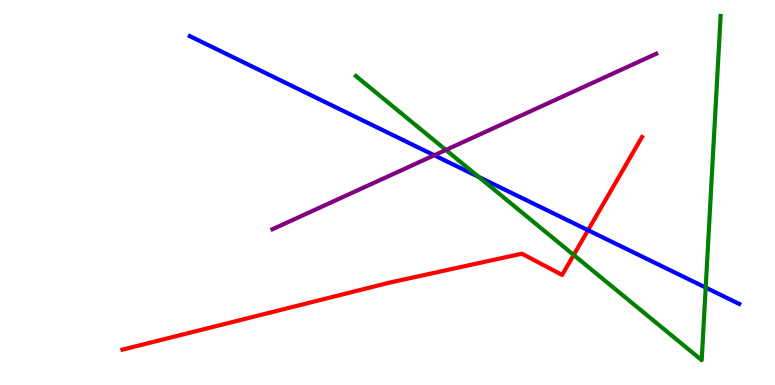[{'lines': ['blue', 'red'], 'intersections': [{'x': 7.59, 'y': 4.02}]}, {'lines': ['green', 'red'], 'intersections': [{'x': 7.4, 'y': 3.38}]}, {'lines': ['purple', 'red'], 'intersections': []}, {'lines': ['blue', 'green'], 'intersections': [{'x': 6.18, 'y': 5.4}, {'x': 9.11, 'y': 2.53}]}, {'lines': ['blue', 'purple'], 'intersections': [{'x': 5.6, 'y': 5.97}]}, {'lines': ['green', 'purple'], 'intersections': [{'x': 5.75, 'y': 6.11}]}]